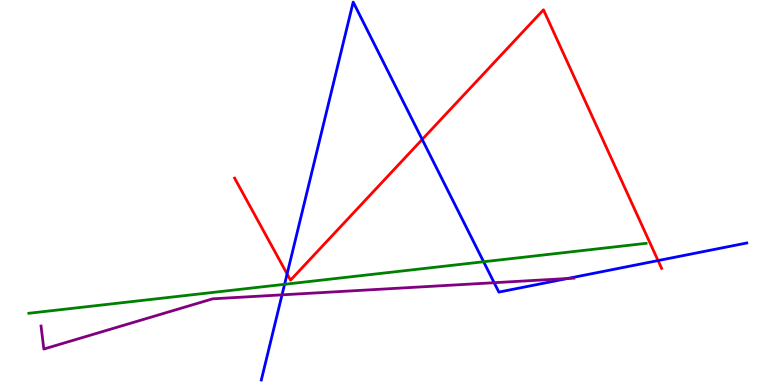[{'lines': ['blue', 'red'], 'intersections': [{'x': 3.7, 'y': 2.89}, {'x': 5.45, 'y': 6.38}, {'x': 8.49, 'y': 3.23}]}, {'lines': ['green', 'red'], 'intersections': []}, {'lines': ['purple', 'red'], 'intersections': []}, {'lines': ['blue', 'green'], 'intersections': [{'x': 3.67, 'y': 2.62}, {'x': 6.24, 'y': 3.2}]}, {'lines': ['blue', 'purple'], 'intersections': [{'x': 3.64, 'y': 2.34}, {'x': 6.38, 'y': 2.66}, {'x': 7.32, 'y': 2.77}]}, {'lines': ['green', 'purple'], 'intersections': []}]